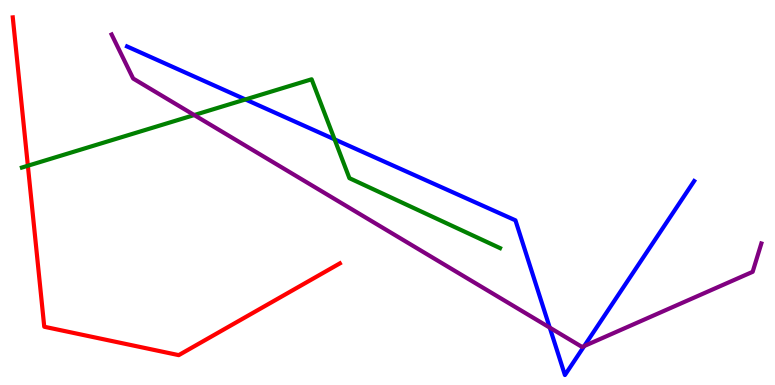[{'lines': ['blue', 'red'], 'intersections': []}, {'lines': ['green', 'red'], 'intersections': [{'x': 0.36, 'y': 5.7}]}, {'lines': ['purple', 'red'], 'intersections': []}, {'lines': ['blue', 'green'], 'intersections': [{'x': 3.17, 'y': 7.42}, {'x': 4.32, 'y': 6.38}]}, {'lines': ['blue', 'purple'], 'intersections': [{'x': 7.09, 'y': 1.49}, {'x': 7.54, 'y': 1.01}]}, {'lines': ['green', 'purple'], 'intersections': [{'x': 2.51, 'y': 7.01}]}]